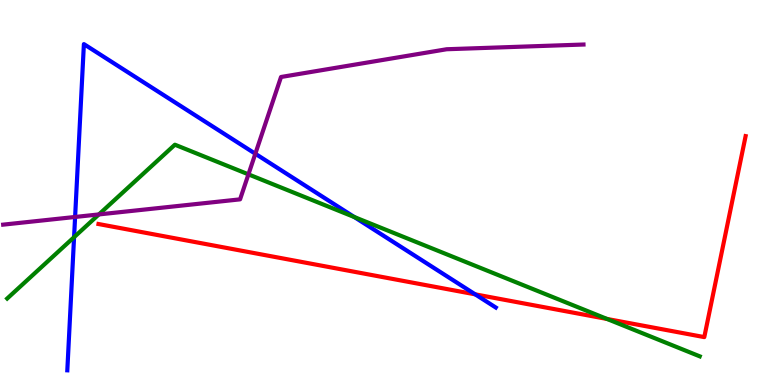[{'lines': ['blue', 'red'], 'intersections': [{'x': 6.13, 'y': 2.35}]}, {'lines': ['green', 'red'], 'intersections': [{'x': 7.83, 'y': 1.72}]}, {'lines': ['purple', 'red'], 'intersections': []}, {'lines': ['blue', 'green'], 'intersections': [{'x': 0.956, 'y': 3.84}, {'x': 4.57, 'y': 4.36}]}, {'lines': ['blue', 'purple'], 'intersections': [{'x': 0.969, 'y': 4.36}, {'x': 3.29, 'y': 6.01}]}, {'lines': ['green', 'purple'], 'intersections': [{'x': 1.28, 'y': 4.43}, {'x': 3.21, 'y': 5.47}]}]